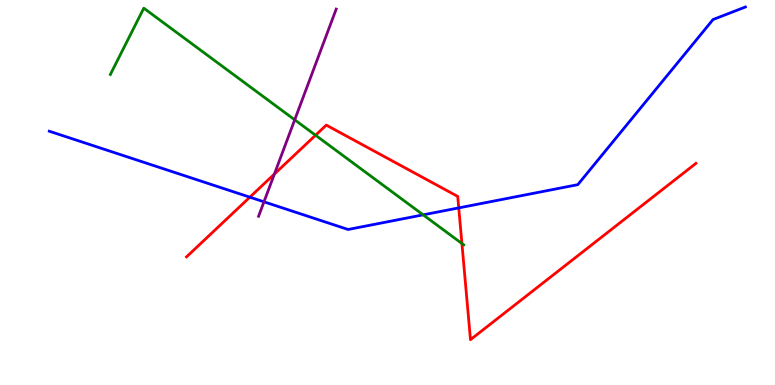[{'lines': ['blue', 'red'], 'intersections': [{'x': 3.22, 'y': 4.88}, {'x': 5.92, 'y': 4.6}]}, {'lines': ['green', 'red'], 'intersections': [{'x': 4.07, 'y': 6.49}, {'x': 5.96, 'y': 3.67}]}, {'lines': ['purple', 'red'], 'intersections': [{'x': 3.54, 'y': 5.48}]}, {'lines': ['blue', 'green'], 'intersections': [{'x': 5.46, 'y': 4.42}]}, {'lines': ['blue', 'purple'], 'intersections': [{'x': 3.41, 'y': 4.76}]}, {'lines': ['green', 'purple'], 'intersections': [{'x': 3.8, 'y': 6.89}]}]